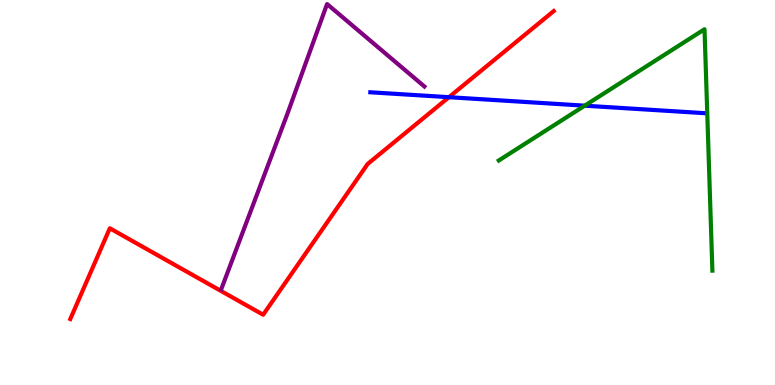[{'lines': ['blue', 'red'], 'intersections': [{'x': 5.79, 'y': 7.48}]}, {'lines': ['green', 'red'], 'intersections': []}, {'lines': ['purple', 'red'], 'intersections': []}, {'lines': ['blue', 'green'], 'intersections': [{'x': 7.54, 'y': 7.26}]}, {'lines': ['blue', 'purple'], 'intersections': []}, {'lines': ['green', 'purple'], 'intersections': []}]